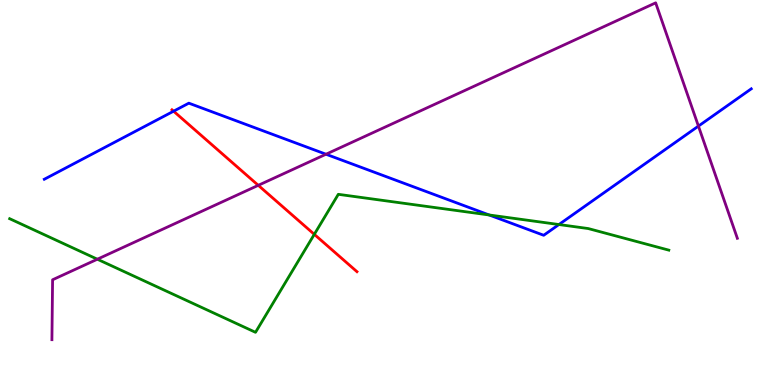[{'lines': ['blue', 'red'], 'intersections': [{'x': 2.24, 'y': 7.11}]}, {'lines': ['green', 'red'], 'intersections': [{'x': 4.06, 'y': 3.91}]}, {'lines': ['purple', 'red'], 'intersections': [{'x': 3.33, 'y': 5.19}]}, {'lines': ['blue', 'green'], 'intersections': [{'x': 6.31, 'y': 4.42}, {'x': 7.21, 'y': 4.17}]}, {'lines': ['blue', 'purple'], 'intersections': [{'x': 4.21, 'y': 5.99}, {'x': 9.01, 'y': 6.72}]}, {'lines': ['green', 'purple'], 'intersections': [{'x': 1.26, 'y': 3.27}]}]